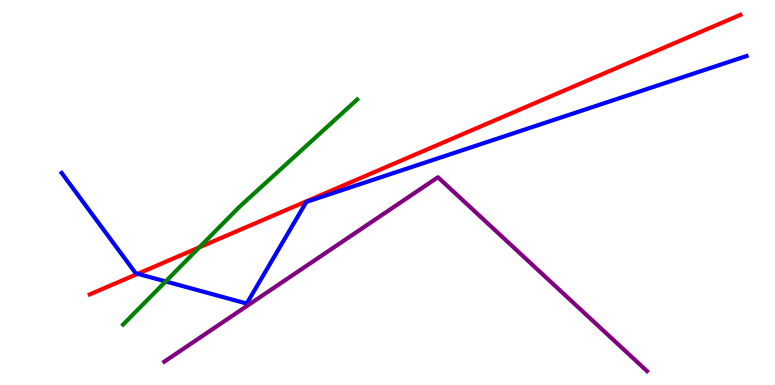[{'lines': ['blue', 'red'], 'intersections': [{'x': 1.78, 'y': 2.89}]}, {'lines': ['green', 'red'], 'intersections': [{'x': 2.57, 'y': 3.58}]}, {'lines': ['purple', 'red'], 'intersections': []}, {'lines': ['blue', 'green'], 'intersections': [{'x': 2.14, 'y': 2.69}]}, {'lines': ['blue', 'purple'], 'intersections': []}, {'lines': ['green', 'purple'], 'intersections': []}]